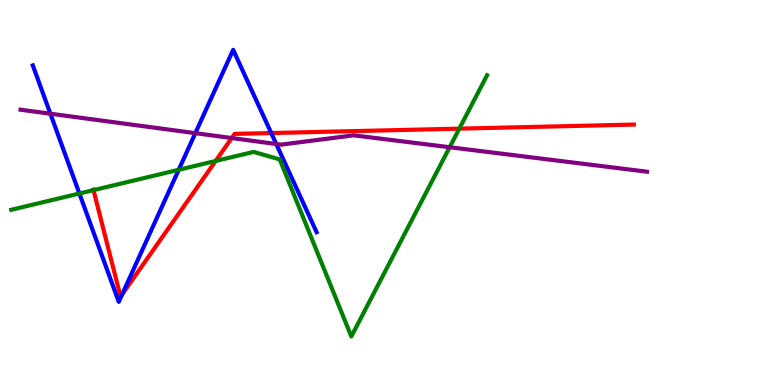[{'lines': ['blue', 'red'], 'intersections': [{'x': 1.58, 'y': 2.35}, {'x': 3.5, 'y': 6.54}]}, {'lines': ['green', 'red'], 'intersections': [{'x': 1.21, 'y': 5.06}, {'x': 2.78, 'y': 5.82}, {'x': 5.93, 'y': 6.66}]}, {'lines': ['purple', 'red'], 'intersections': [{'x': 2.99, 'y': 6.41}]}, {'lines': ['blue', 'green'], 'intersections': [{'x': 1.02, 'y': 4.97}, {'x': 2.31, 'y': 5.59}]}, {'lines': ['blue', 'purple'], 'intersections': [{'x': 0.65, 'y': 7.05}, {'x': 2.52, 'y': 6.54}, {'x': 3.56, 'y': 6.26}]}, {'lines': ['green', 'purple'], 'intersections': [{'x': 5.8, 'y': 6.18}]}]